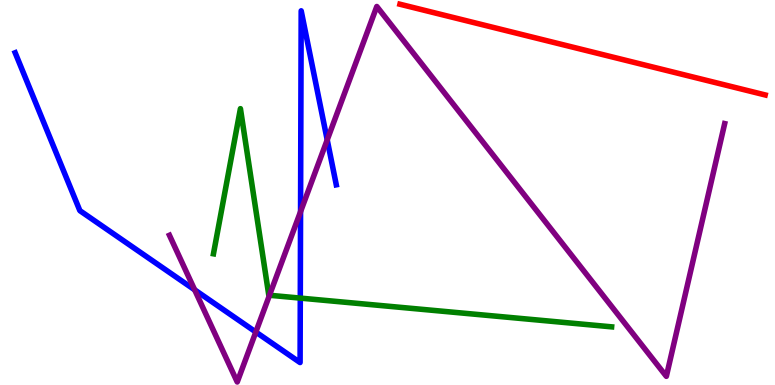[{'lines': ['blue', 'red'], 'intersections': []}, {'lines': ['green', 'red'], 'intersections': []}, {'lines': ['purple', 'red'], 'intersections': []}, {'lines': ['blue', 'green'], 'intersections': [{'x': 3.87, 'y': 2.26}]}, {'lines': ['blue', 'purple'], 'intersections': [{'x': 2.51, 'y': 2.47}, {'x': 3.3, 'y': 1.38}, {'x': 3.88, 'y': 4.5}, {'x': 4.22, 'y': 6.37}]}, {'lines': ['green', 'purple'], 'intersections': [{'x': 3.48, 'y': 2.33}]}]